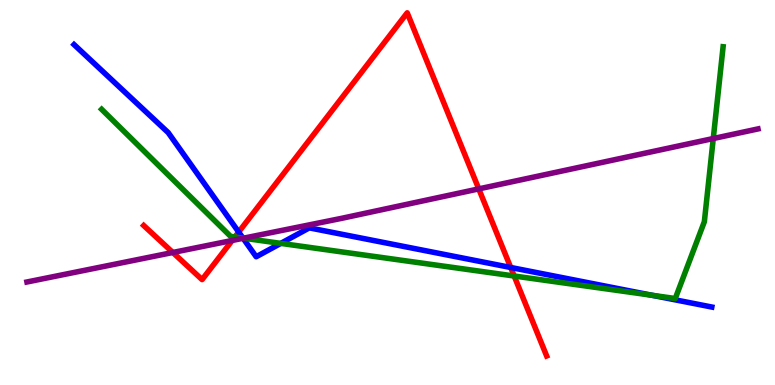[{'lines': ['blue', 'red'], 'intersections': [{'x': 3.08, 'y': 3.97}, {'x': 6.59, 'y': 3.05}]}, {'lines': ['green', 'red'], 'intersections': [{'x': 3.03, 'y': 3.85}, {'x': 6.63, 'y': 2.83}]}, {'lines': ['purple', 'red'], 'intersections': [{'x': 2.23, 'y': 3.44}, {'x': 3.0, 'y': 3.75}, {'x': 6.18, 'y': 5.09}]}, {'lines': ['blue', 'green'], 'intersections': [{'x': 3.14, 'y': 3.82}, {'x': 3.62, 'y': 3.68}, {'x': 8.41, 'y': 2.33}]}, {'lines': ['blue', 'purple'], 'intersections': [{'x': 3.14, 'y': 3.81}]}, {'lines': ['green', 'purple'], 'intersections': [{'x': 3.14, 'y': 3.81}, {'x': 9.2, 'y': 6.4}]}]